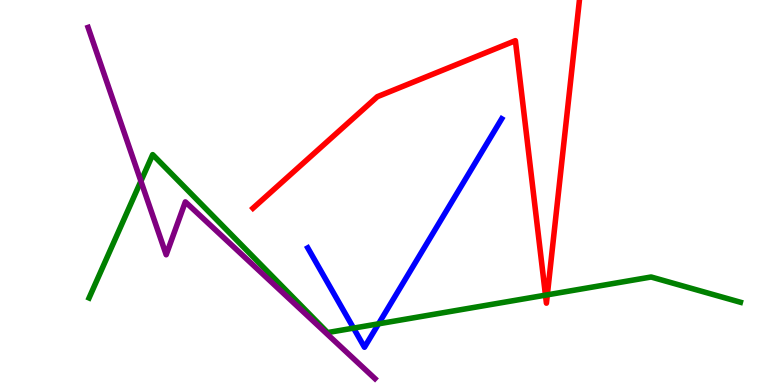[{'lines': ['blue', 'red'], 'intersections': []}, {'lines': ['green', 'red'], 'intersections': [{'x': 7.04, 'y': 2.33}, {'x': 7.06, 'y': 2.34}]}, {'lines': ['purple', 'red'], 'intersections': []}, {'lines': ['blue', 'green'], 'intersections': [{'x': 4.56, 'y': 1.48}, {'x': 4.88, 'y': 1.59}]}, {'lines': ['blue', 'purple'], 'intersections': []}, {'lines': ['green', 'purple'], 'intersections': [{'x': 1.82, 'y': 5.29}]}]